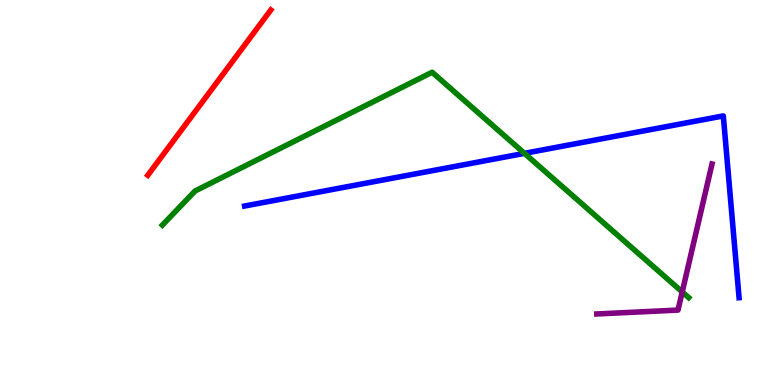[{'lines': ['blue', 'red'], 'intersections': []}, {'lines': ['green', 'red'], 'intersections': []}, {'lines': ['purple', 'red'], 'intersections': []}, {'lines': ['blue', 'green'], 'intersections': [{'x': 6.77, 'y': 6.02}]}, {'lines': ['blue', 'purple'], 'intersections': []}, {'lines': ['green', 'purple'], 'intersections': [{'x': 8.8, 'y': 2.42}]}]